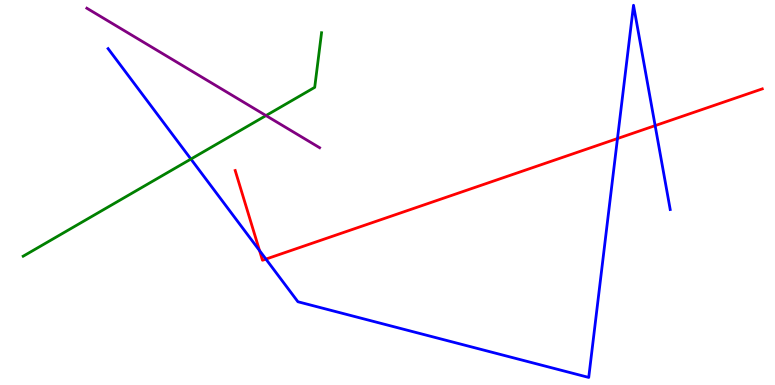[{'lines': ['blue', 'red'], 'intersections': [{'x': 3.35, 'y': 3.49}, {'x': 3.43, 'y': 3.27}, {'x': 7.97, 'y': 6.4}, {'x': 8.45, 'y': 6.74}]}, {'lines': ['green', 'red'], 'intersections': []}, {'lines': ['purple', 'red'], 'intersections': []}, {'lines': ['blue', 'green'], 'intersections': [{'x': 2.46, 'y': 5.87}]}, {'lines': ['blue', 'purple'], 'intersections': []}, {'lines': ['green', 'purple'], 'intersections': [{'x': 3.43, 'y': 7.0}]}]